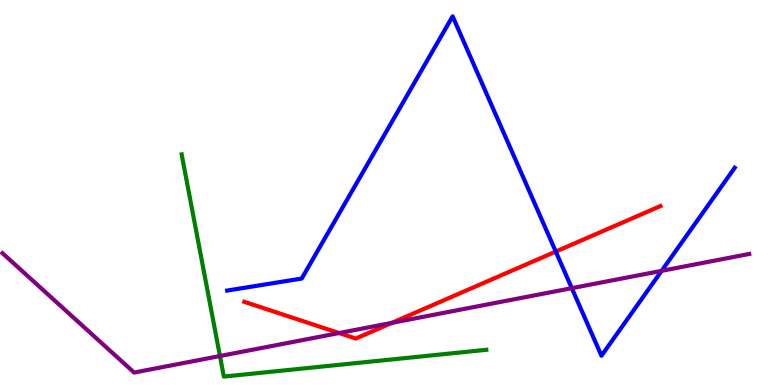[{'lines': ['blue', 'red'], 'intersections': [{'x': 7.17, 'y': 3.47}]}, {'lines': ['green', 'red'], 'intersections': []}, {'lines': ['purple', 'red'], 'intersections': [{'x': 4.38, 'y': 1.35}, {'x': 5.06, 'y': 1.61}]}, {'lines': ['blue', 'green'], 'intersections': []}, {'lines': ['blue', 'purple'], 'intersections': [{'x': 7.38, 'y': 2.52}, {'x': 8.54, 'y': 2.97}]}, {'lines': ['green', 'purple'], 'intersections': [{'x': 2.84, 'y': 0.753}]}]